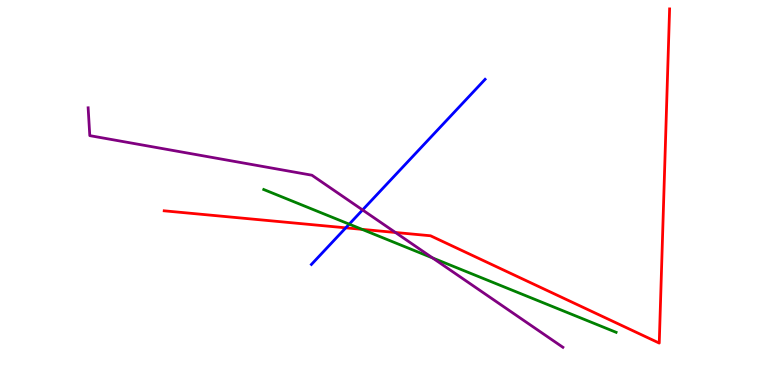[{'lines': ['blue', 'red'], 'intersections': [{'x': 4.46, 'y': 4.08}]}, {'lines': ['green', 'red'], 'intersections': [{'x': 4.67, 'y': 4.04}]}, {'lines': ['purple', 'red'], 'intersections': [{'x': 5.1, 'y': 3.96}]}, {'lines': ['blue', 'green'], 'intersections': [{'x': 4.51, 'y': 4.18}]}, {'lines': ['blue', 'purple'], 'intersections': [{'x': 4.68, 'y': 4.55}]}, {'lines': ['green', 'purple'], 'intersections': [{'x': 5.58, 'y': 3.3}]}]